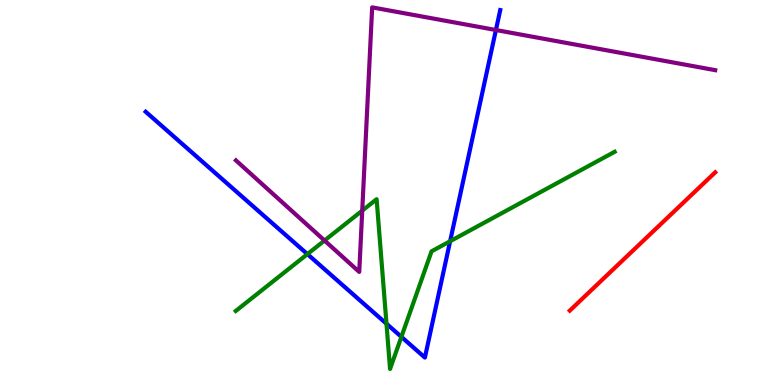[{'lines': ['blue', 'red'], 'intersections': []}, {'lines': ['green', 'red'], 'intersections': []}, {'lines': ['purple', 'red'], 'intersections': []}, {'lines': ['blue', 'green'], 'intersections': [{'x': 3.97, 'y': 3.4}, {'x': 4.99, 'y': 1.59}, {'x': 5.18, 'y': 1.25}, {'x': 5.81, 'y': 3.73}]}, {'lines': ['blue', 'purple'], 'intersections': [{'x': 6.4, 'y': 9.22}]}, {'lines': ['green', 'purple'], 'intersections': [{'x': 4.19, 'y': 3.75}, {'x': 4.67, 'y': 4.53}]}]